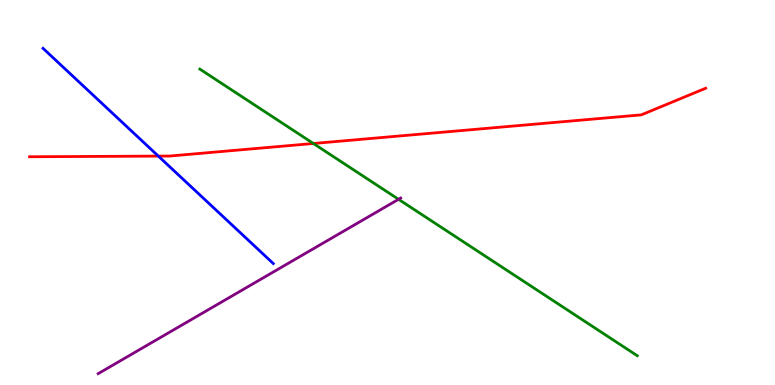[{'lines': ['blue', 'red'], 'intersections': [{'x': 2.04, 'y': 5.95}]}, {'lines': ['green', 'red'], 'intersections': [{'x': 4.04, 'y': 6.27}]}, {'lines': ['purple', 'red'], 'intersections': []}, {'lines': ['blue', 'green'], 'intersections': []}, {'lines': ['blue', 'purple'], 'intersections': []}, {'lines': ['green', 'purple'], 'intersections': [{'x': 5.14, 'y': 4.82}]}]